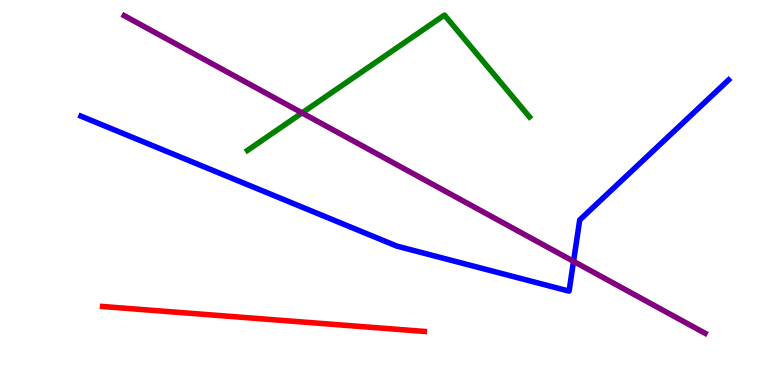[{'lines': ['blue', 'red'], 'intersections': []}, {'lines': ['green', 'red'], 'intersections': []}, {'lines': ['purple', 'red'], 'intersections': []}, {'lines': ['blue', 'green'], 'intersections': []}, {'lines': ['blue', 'purple'], 'intersections': [{'x': 7.4, 'y': 3.21}]}, {'lines': ['green', 'purple'], 'intersections': [{'x': 3.9, 'y': 7.07}]}]